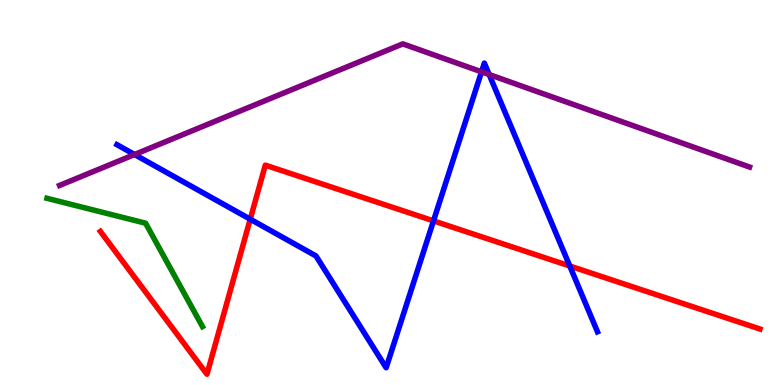[{'lines': ['blue', 'red'], 'intersections': [{'x': 3.23, 'y': 4.31}, {'x': 5.59, 'y': 4.26}, {'x': 7.35, 'y': 3.09}]}, {'lines': ['green', 'red'], 'intersections': []}, {'lines': ['purple', 'red'], 'intersections': []}, {'lines': ['blue', 'green'], 'intersections': []}, {'lines': ['blue', 'purple'], 'intersections': [{'x': 1.74, 'y': 5.99}, {'x': 6.21, 'y': 8.13}, {'x': 6.31, 'y': 8.06}]}, {'lines': ['green', 'purple'], 'intersections': []}]